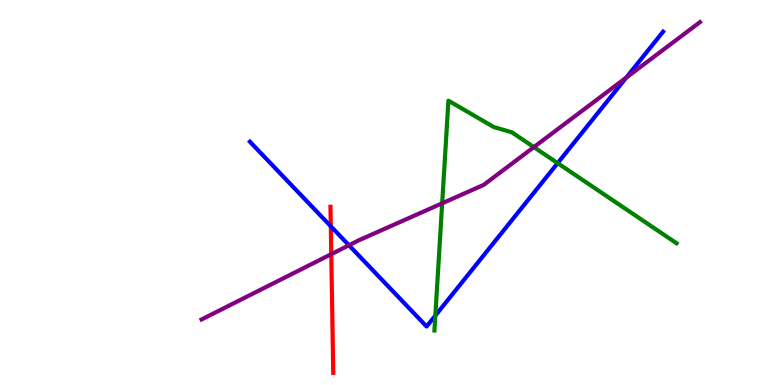[{'lines': ['blue', 'red'], 'intersections': [{'x': 4.27, 'y': 4.12}]}, {'lines': ['green', 'red'], 'intersections': []}, {'lines': ['purple', 'red'], 'intersections': [{'x': 4.27, 'y': 3.4}]}, {'lines': ['blue', 'green'], 'intersections': [{'x': 5.62, 'y': 1.8}, {'x': 7.2, 'y': 5.76}]}, {'lines': ['blue', 'purple'], 'intersections': [{'x': 4.5, 'y': 3.63}, {'x': 8.08, 'y': 7.98}]}, {'lines': ['green', 'purple'], 'intersections': [{'x': 5.71, 'y': 4.72}, {'x': 6.89, 'y': 6.18}]}]